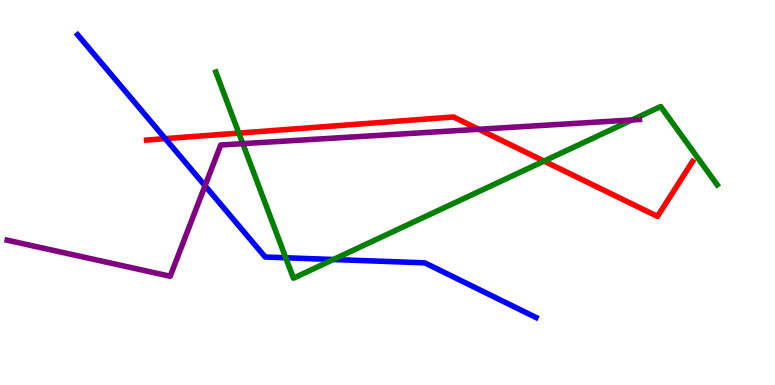[{'lines': ['blue', 'red'], 'intersections': [{'x': 2.13, 'y': 6.4}]}, {'lines': ['green', 'red'], 'intersections': [{'x': 3.08, 'y': 6.54}, {'x': 7.02, 'y': 5.82}]}, {'lines': ['purple', 'red'], 'intersections': [{'x': 6.18, 'y': 6.64}]}, {'lines': ['blue', 'green'], 'intersections': [{'x': 3.69, 'y': 3.3}, {'x': 4.3, 'y': 3.26}]}, {'lines': ['blue', 'purple'], 'intersections': [{'x': 2.65, 'y': 5.18}]}, {'lines': ['green', 'purple'], 'intersections': [{'x': 3.13, 'y': 6.27}, {'x': 8.16, 'y': 6.88}]}]